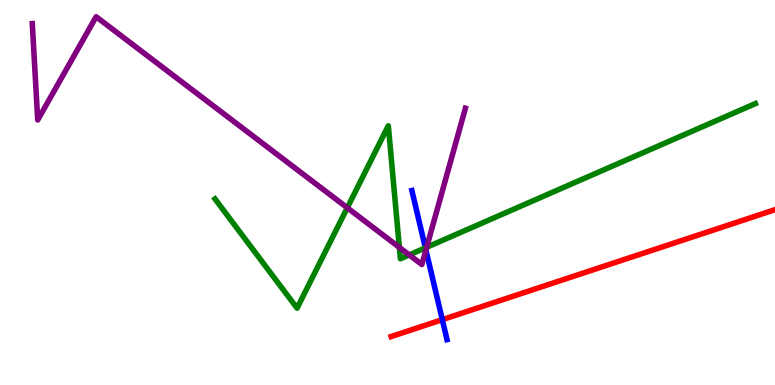[{'lines': ['blue', 'red'], 'intersections': [{'x': 5.71, 'y': 1.7}]}, {'lines': ['green', 'red'], 'intersections': []}, {'lines': ['purple', 'red'], 'intersections': []}, {'lines': ['blue', 'green'], 'intersections': [{'x': 5.49, 'y': 3.56}]}, {'lines': ['blue', 'purple'], 'intersections': [{'x': 5.5, 'y': 3.51}]}, {'lines': ['green', 'purple'], 'intersections': [{'x': 4.48, 'y': 4.6}, {'x': 5.15, 'y': 3.57}, {'x': 5.28, 'y': 3.38}, {'x': 5.51, 'y': 3.58}]}]